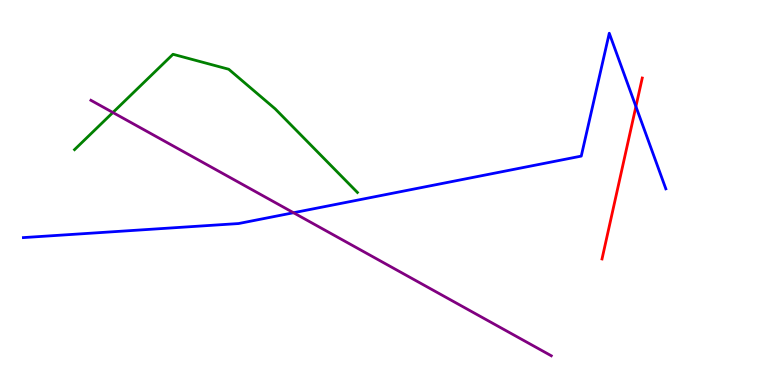[{'lines': ['blue', 'red'], 'intersections': [{'x': 8.21, 'y': 7.23}]}, {'lines': ['green', 'red'], 'intersections': []}, {'lines': ['purple', 'red'], 'intersections': []}, {'lines': ['blue', 'green'], 'intersections': []}, {'lines': ['blue', 'purple'], 'intersections': [{'x': 3.79, 'y': 4.47}]}, {'lines': ['green', 'purple'], 'intersections': [{'x': 1.46, 'y': 7.08}]}]